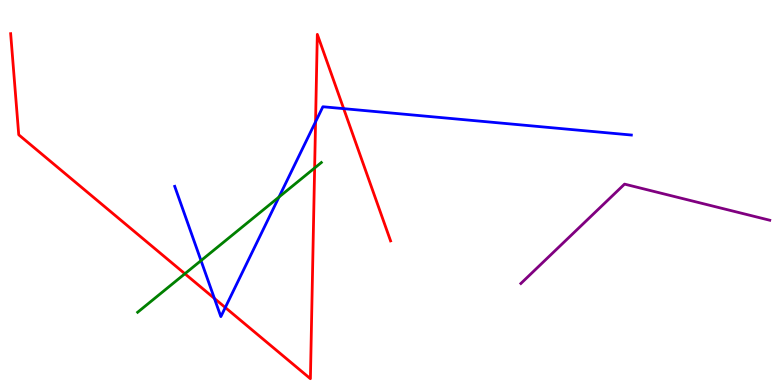[{'lines': ['blue', 'red'], 'intersections': [{'x': 2.77, 'y': 2.25}, {'x': 2.91, 'y': 2.01}, {'x': 4.07, 'y': 6.84}, {'x': 4.43, 'y': 7.18}]}, {'lines': ['green', 'red'], 'intersections': [{'x': 2.39, 'y': 2.89}, {'x': 4.06, 'y': 5.64}]}, {'lines': ['purple', 'red'], 'intersections': []}, {'lines': ['blue', 'green'], 'intersections': [{'x': 2.59, 'y': 3.23}, {'x': 3.6, 'y': 4.88}]}, {'lines': ['blue', 'purple'], 'intersections': []}, {'lines': ['green', 'purple'], 'intersections': []}]